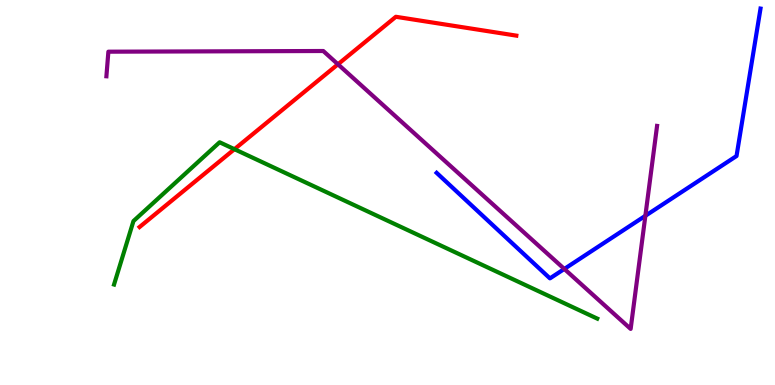[{'lines': ['blue', 'red'], 'intersections': []}, {'lines': ['green', 'red'], 'intersections': [{'x': 3.03, 'y': 6.12}]}, {'lines': ['purple', 'red'], 'intersections': [{'x': 4.36, 'y': 8.33}]}, {'lines': ['blue', 'green'], 'intersections': []}, {'lines': ['blue', 'purple'], 'intersections': [{'x': 7.28, 'y': 3.01}, {'x': 8.33, 'y': 4.39}]}, {'lines': ['green', 'purple'], 'intersections': []}]